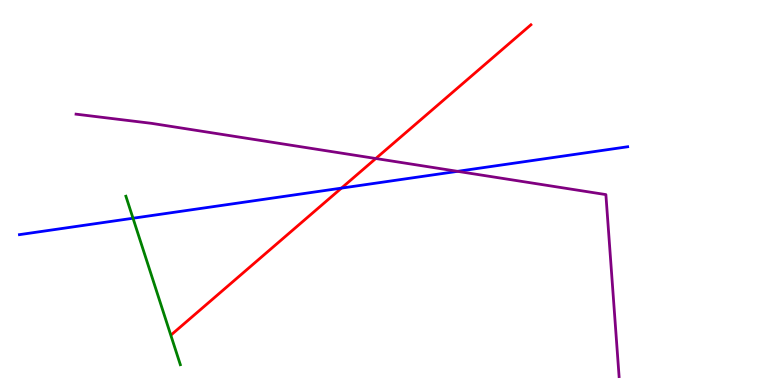[{'lines': ['blue', 'red'], 'intersections': [{'x': 4.41, 'y': 5.11}]}, {'lines': ['green', 'red'], 'intersections': []}, {'lines': ['purple', 'red'], 'intersections': [{'x': 4.85, 'y': 5.88}]}, {'lines': ['blue', 'green'], 'intersections': [{'x': 1.72, 'y': 4.33}]}, {'lines': ['blue', 'purple'], 'intersections': [{'x': 5.9, 'y': 5.55}]}, {'lines': ['green', 'purple'], 'intersections': []}]